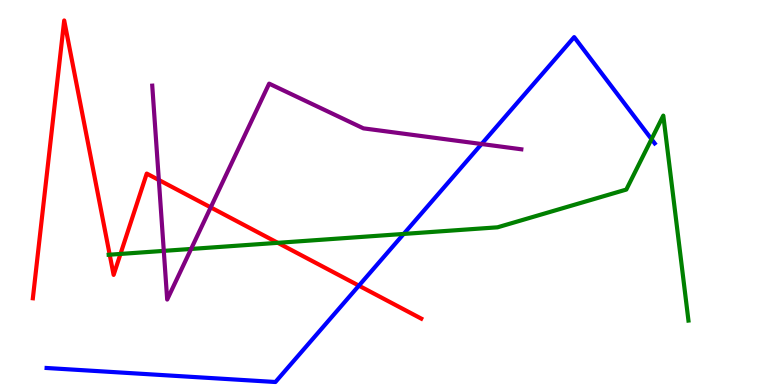[{'lines': ['blue', 'red'], 'intersections': [{'x': 4.63, 'y': 2.58}]}, {'lines': ['green', 'red'], 'intersections': [{'x': 1.42, 'y': 3.38}, {'x': 1.55, 'y': 3.4}, {'x': 3.58, 'y': 3.69}]}, {'lines': ['purple', 'red'], 'intersections': [{'x': 2.05, 'y': 5.33}, {'x': 2.72, 'y': 4.61}]}, {'lines': ['blue', 'green'], 'intersections': [{'x': 5.21, 'y': 3.92}, {'x': 8.41, 'y': 6.39}]}, {'lines': ['blue', 'purple'], 'intersections': [{'x': 6.21, 'y': 6.26}]}, {'lines': ['green', 'purple'], 'intersections': [{'x': 2.11, 'y': 3.48}, {'x': 2.47, 'y': 3.53}]}]